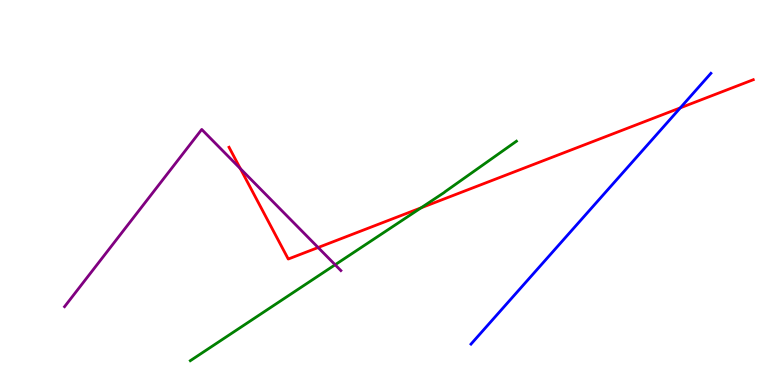[{'lines': ['blue', 'red'], 'intersections': [{'x': 8.78, 'y': 7.2}]}, {'lines': ['green', 'red'], 'intersections': [{'x': 5.43, 'y': 4.6}]}, {'lines': ['purple', 'red'], 'intersections': [{'x': 3.1, 'y': 5.62}, {'x': 4.1, 'y': 3.57}]}, {'lines': ['blue', 'green'], 'intersections': []}, {'lines': ['blue', 'purple'], 'intersections': []}, {'lines': ['green', 'purple'], 'intersections': [{'x': 4.32, 'y': 3.12}]}]